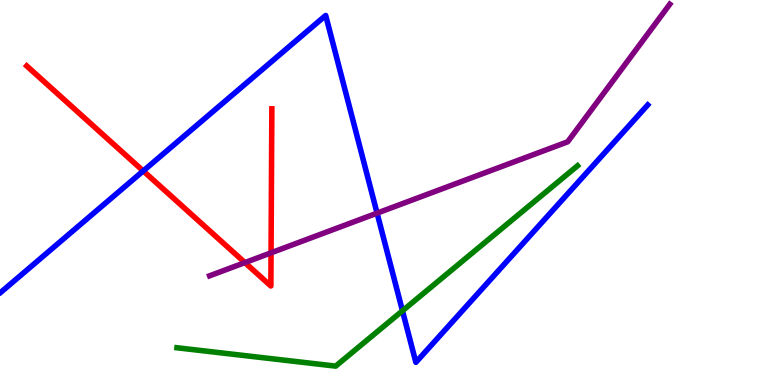[{'lines': ['blue', 'red'], 'intersections': [{'x': 1.85, 'y': 5.56}]}, {'lines': ['green', 'red'], 'intersections': []}, {'lines': ['purple', 'red'], 'intersections': [{'x': 3.16, 'y': 3.18}, {'x': 3.5, 'y': 3.43}]}, {'lines': ['blue', 'green'], 'intersections': [{'x': 5.19, 'y': 1.93}]}, {'lines': ['blue', 'purple'], 'intersections': [{'x': 4.87, 'y': 4.46}]}, {'lines': ['green', 'purple'], 'intersections': []}]